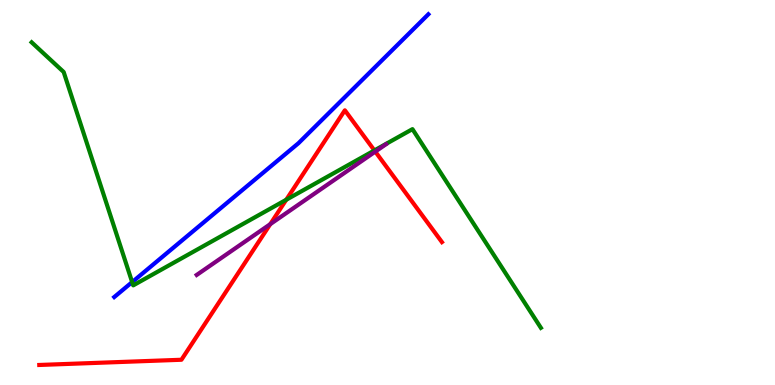[{'lines': ['blue', 'red'], 'intersections': []}, {'lines': ['green', 'red'], 'intersections': [{'x': 3.69, 'y': 4.81}, {'x': 4.83, 'y': 6.09}]}, {'lines': ['purple', 'red'], 'intersections': [{'x': 3.49, 'y': 4.18}, {'x': 4.84, 'y': 6.06}]}, {'lines': ['blue', 'green'], 'intersections': [{'x': 1.71, 'y': 2.67}]}, {'lines': ['blue', 'purple'], 'intersections': []}, {'lines': ['green', 'purple'], 'intersections': []}]